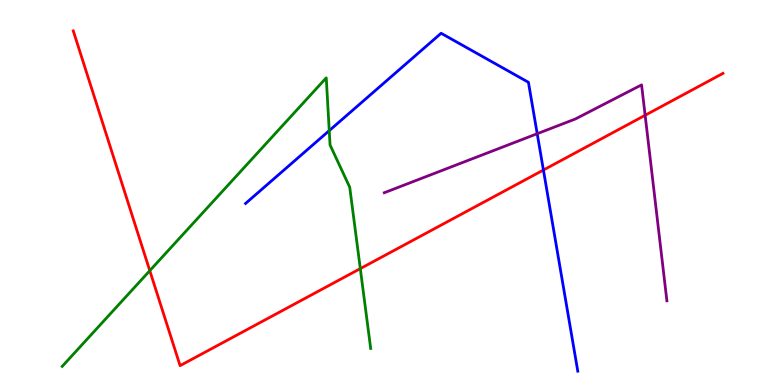[{'lines': ['blue', 'red'], 'intersections': [{'x': 7.01, 'y': 5.58}]}, {'lines': ['green', 'red'], 'intersections': [{'x': 1.93, 'y': 2.97}, {'x': 4.65, 'y': 3.02}]}, {'lines': ['purple', 'red'], 'intersections': [{'x': 8.32, 'y': 7.01}]}, {'lines': ['blue', 'green'], 'intersections': [{'x': 4.25, 'y': 6.61}]}, {'lines': ['blue', 'purple'], 'intersections': [{'x': 6.93, 'y': 6.53}]}, {'lines': ['green', 'purple'], 'intersections': []}]